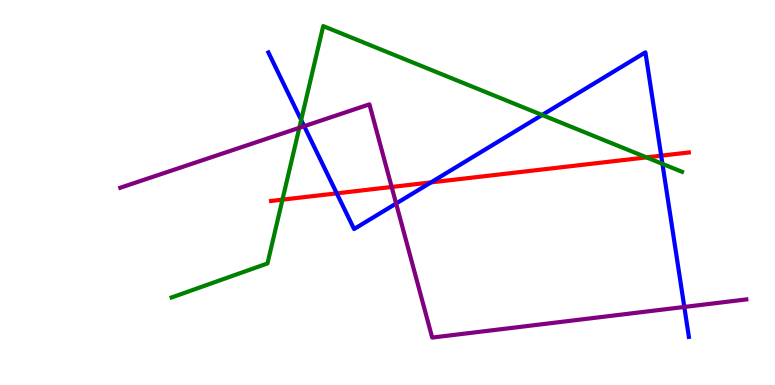[{'lines': ['blue', 'red'], 'intersections': [{'x': 4.35, 'y': 4.98}, {'x': 5.56, 'y': 5.26}, {'x': 8.53, 'y': 5.96}]}, {'lines': ['green', 'red'], 'intersections': [{'x': 3.64, 'y': 4.81}, {'x': 8.34, 'y': 5.91}]}, {'lines': ['purple', 'red'], 'intersections': [{'x': 5.05, 'y': 5.14}]}, {'lines': ['blue', 'green'], 'intersections': [{'x': 3.89, 'y': 6.88}, {'x': 7.0, 'y': 7.01}, {'x': 8.55, 'y': 5.74}]}, {'lines': ['blue', 'purple'], 'intersections': [{'x': 3.92, 'y': 6.72}, {'x': 5.11, 'y': 4.71}, {'x': 8.83, 'y': 2.03}]}, {'lines': ['green', 'purple'], 'intersections': [{'x': 3.86, 'y': 6.68}]}]